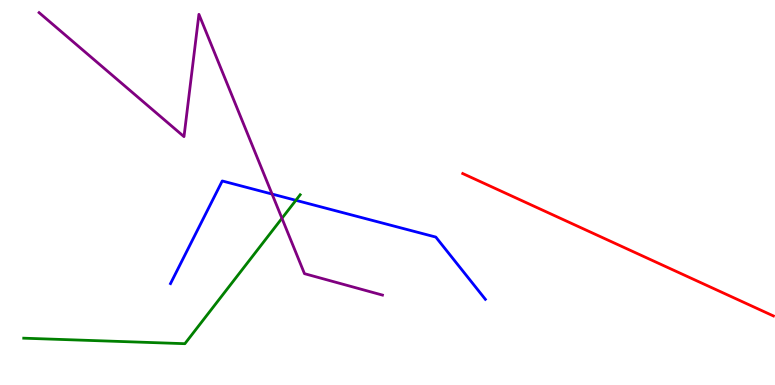[{'lines': ['blue', 'red'], 'intersections': []}, {'lines': ['green', 'red'], 'intersections': []}, {'lines': ['purple', 'red'], 'intersections': []}, {'lines': ['blue', 'green'], 'intersections': [{'x': 3.82, 'y': 4.8}]}, {'lines': ['blue', 'purple'], 'intersections': [{'x': 3.51, 'y': 4.96}]}, {'lines': ['green', 'purple'], 'intersections': [{'x': 3.64, 'y': 4.33}]}]